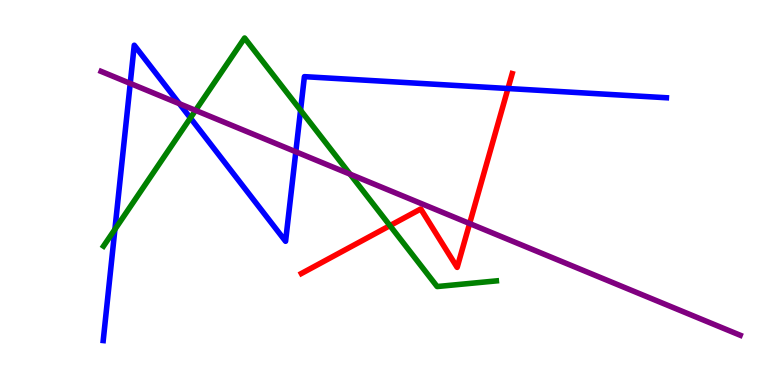[{'lines': ['blue', 'red'], 'intersections': [{'x': 6.55, 'y': 7.7}]}, {'lines': ['green', 'red'], 'intersections': [{'x': 5.03, 'y': 4.14}]}, {'lines': ['purple', 'red'], 'intersections': [{'x': 6.06, 'y': 4.19}]}, {'lines': ['blue', 'green'], 'intersections': [{'x': 1.48, 'y': 4.04}, {'x': 2.46, 'y': 6.94}, {'x': 3.88, 'y': 7.14}]}, {'lines': ['blue', 'purple'], 'intersections': [{'x': 1.68, 'y': 7.83}, {'x': 2.31, 'y': 7.31}, {'x': 3.82, 'y': 6.06}]}, {'lines': ['green', 'purple'], 'intersections': [{'x': 2.52, 'y': 7.13}, {'x': 4.52, 'y': 5.48}]}]